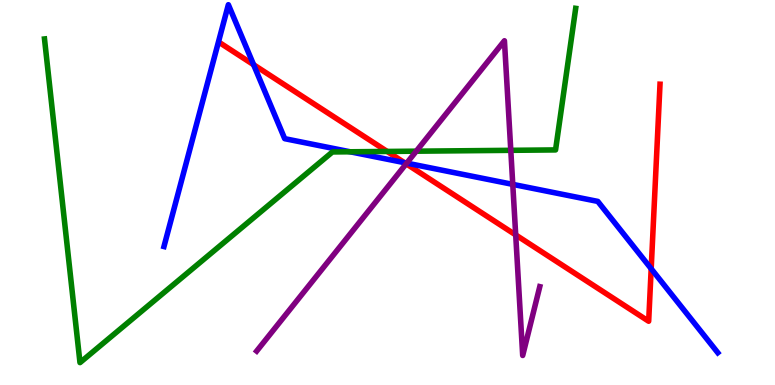[{'lines': ['blue', 'red'], 'intersections': [{'x': 3.27, 'y': 8.32}, {'x': 5.22, 'y': 5.77}, {'x': 8.4, 'y': 3.02}]}, {'lines': ['green', 'red'], 'intersections': [{'x': 5.0, 'y': 6.07}]}, {'lines': ['purple', 'red'], 'intersections': [{'x': 5.24, 'y': 5.75}, {'x': 6.65, 'y': 3.9}]}, {'lines': ['blue', 'green'], 'intersections': [{'x': 4.52, 'y': 6.06}]}, {'lines': ['blue', 'purple'], 'intersections': [{'x': 5.25, 'y': 5.76}, {'x': 6.62, 'y': 5.21}]}, {'lines': ['green', 'purple'], 'intersections': [{'x': 5.37, 'y': 6.07}, {'x': 6.59, 'y': 6.1}]}]